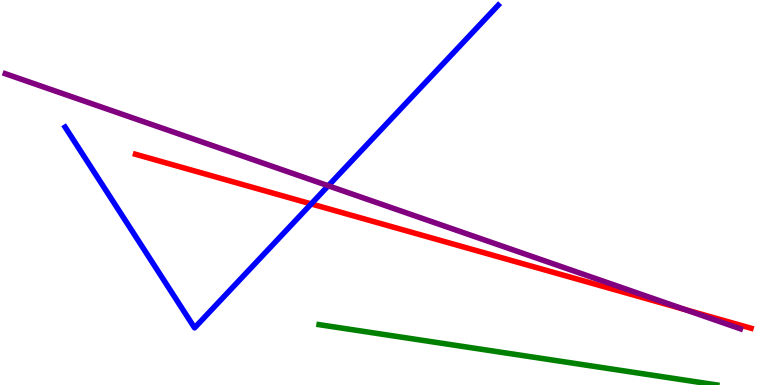[{'lines': ['blue', 'red'], 'intersections': [{'x': 4.02, 'y': 4.7}]}, {'lines': ['green', 'red'], 'intersections': []}, {'lines': ['purple', 'red'], 'intersections': [{'x': 8.84, 'y': 1.96}]}, {'lines': ['blue', 'green'], 'intersections': []}, {'lines': ['blue', 'purple'], 'intersections': [{'x': 4.24, 'y': 5.17}]}, {'lines': ['green', 'purple'], 'intersections': []}]